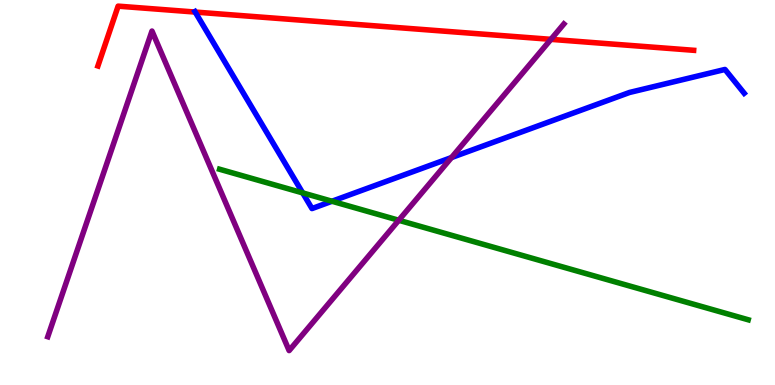[{'lines': ['blue', 'red'], 'intersections': [{'x': 2.52, 'y': 9.69}]}, {'lines': ['green', 'red'], 'intersections': []}, {'lines': ['purple', 'red'], 'intersections': [{'x': 7.11, 'y': 8.98}]}, {'lines': ['blue', 'green'], 'intersections': [{'x': 3.91, 'y': 4.99}, {'x': 4.28, 'y': 4.77}]}, {'lines': ['blue', 'purple'], 'intersections': [{'x': 5.83, 'y': 5.91}]}, {'lines': ['green', 'purple'], 'intersections': [{'x': 5.15, 'y': 4.28}]}]